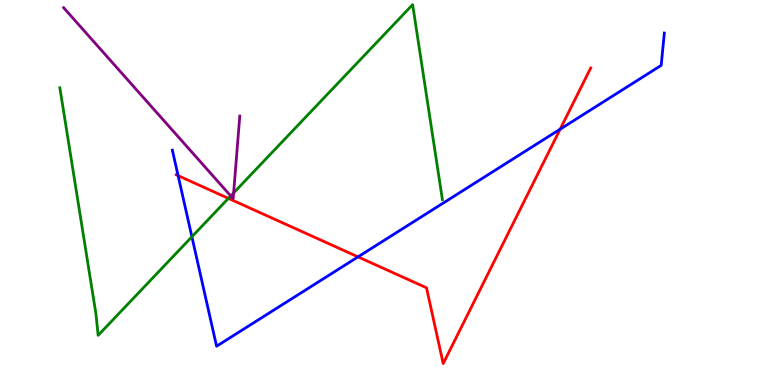[{'lines': ['blue', 'red'], 'intersections': [{'x': 2.3, 'y': 5.44}, {'x': 4.62, 'y': 3.33}, {'x': 7.23, 'y': 6.64}]}, {'lines': ['green', 'red'], 'intersections': [{'x': 2.95, 'y': 4.85}]}, {'lines': ['purple', 'red'], 'intersections': []}, {'lines': ['blue', 'green'], 'intersections': [{'x': 2.48, 'y': 3.85}]}, {'lines': ['blue', 'purple'], 'intersections': []}, {'lines': ['green', 'purple'], 'intersections': [{'x': 2.98, 'y': 4.91}, {'x': 3.01, 'y': 4.99}]}]